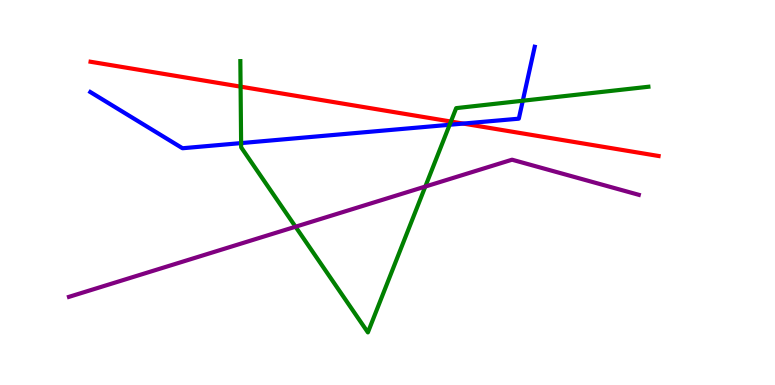[{'lines': ['blue', 'red'], 'intersections': [{'x': 5.98, 'y': 6.79}]}, {'lines': ['green', 'red'], 'intersections': [{'x': 3.1, 'y': 7.75}, {'x': 5.82, 'y': 6.84}]}, {'lines': ['purple', 'red'], 'intersections': []}, {'lines': ['blue', 'green'], 'intersections': [{'x': 3.11, 'y': 6.28}, {'x': 5.8, 'y': 6.76}, {'x': 6.75, 'y': 7.38}]}, {'lines': ['blue', 'purple'], 'intersections': []}, {'lines': ['green', 'purple'], 'intersections': [{'x': 3.81, 'y': 4.11}, {'x': 5.49, 'y': 5.15}]}]